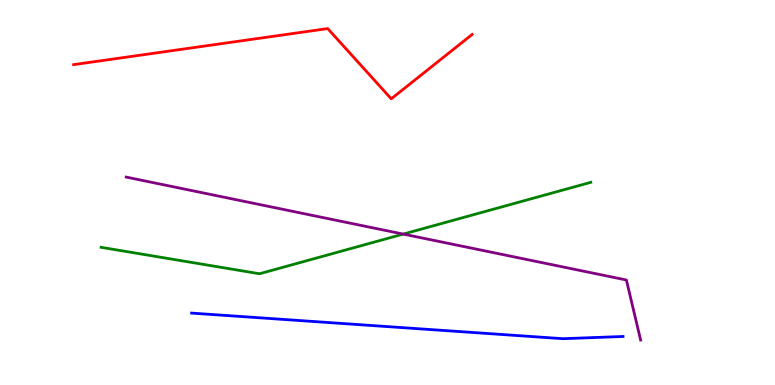[{'lines': ['blue', 'red'], 'intersections': []}, {'lines': ['green', 'red'], 'intersections': []}, {'lines': ['purple', 'red'], 'intersections': []}, {'lines': ['blue', 'green'], 'intersections': []}, {'lines': ['blue', 'purple'], 'intersections': []}, {'lines': ['green', 'purple'], 'intersections': [{'x': 5.2, 'y': 3.92}]}]